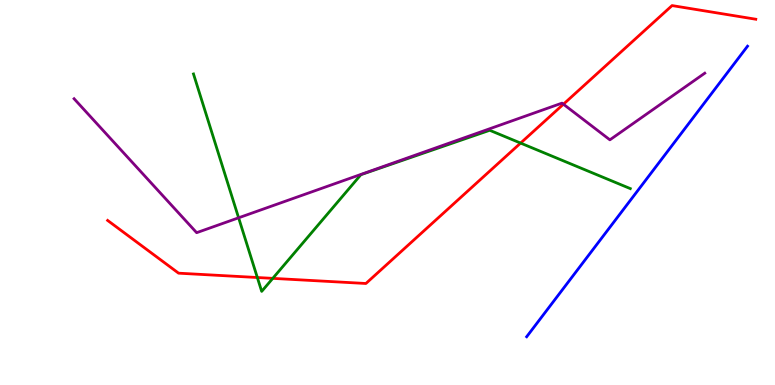[{'lines': ['blue', 'red'], 'intersections': []}, {'lines': ['green', 'red'], 'intersections': [{'x': 3.32, 'y': 2.79}, {'x': 3.52, 'y': 2.77}, {'x': 6.72, 'y': 6.28}]}, {'lines': ['purple', 'red'], 'intersections': [{'x': 7.27, 'y': 7.29}]}, {'lines': ['blue', 'green'], 'intersections': []}, {'lines': ['blue', 'purple'], 'intersections': []}, {'lines': ['green', 'purple'], 'intersections': [{'x': 3.08, 'y': 4.34}]}]